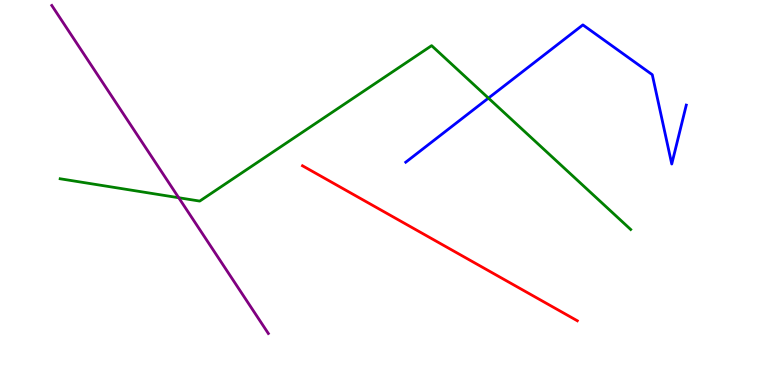[{'lines': ['blue', 'red'], 'intersections': []}, {'lines': ['green', 'red'], 'intersections': []}, {'lines': ['purple', 'red'], 'intersections': []}, {'lines': ['blue', 'green'], 'intersections': [{'x': 6.3, 'y': 7.45}]}, {'lines': ['blue', 'purple'], 'intersections': []}, {'lines': ['green', 'purple'], 'intersections': [{'x': 2.31, 'y': 4.86}]}]